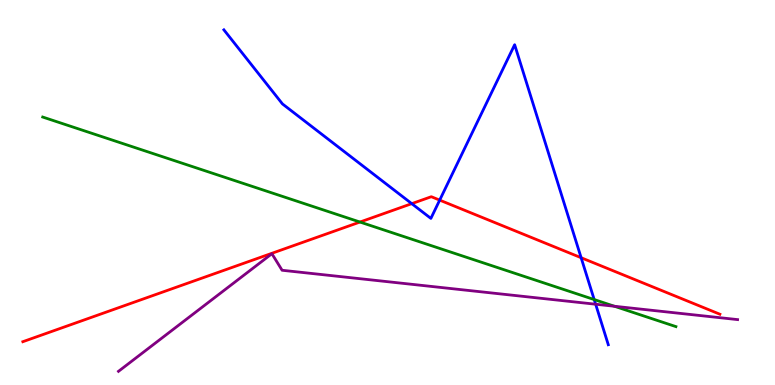[{'lines': ['blue', 'red'], 'intersections': [{'x': 5.31, 'y': 4.71}, {'x': 5.67, 'y': 4.8}, {'x': 7.5, 'y': 3.31}]}, {'lines': ['green', 'red'], 'intersections': [{'x': 4.64, 'y': 4.23}]}, {'lines': ['purple', 'red'], 'intersections': []}, {'lines': ['blue', 'green'], 'intersections': [{'x': 7.67, 'y': 2.22}]}, {'lines': ['blue', 'purple'], 'intersections': [{'x': 7.69, 'y': 2.1}]}, {'lines': ['green', 'purple'], 'intersections': [{'x': 7.93, 'y': 2.05}]}]